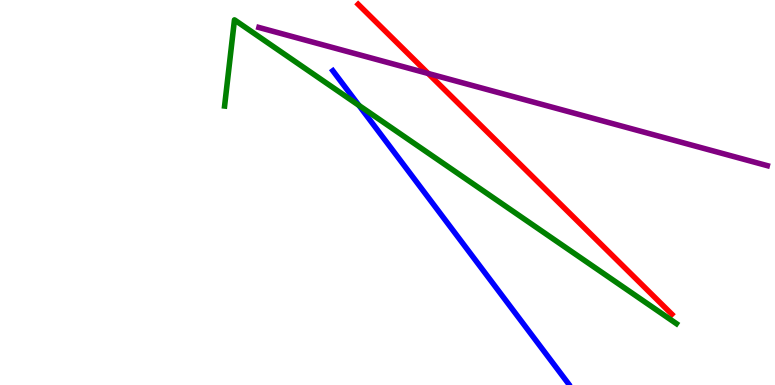[{'lines': ['blue', 'red'], 'intersections': []}, {'lines': ['green', 'red'], 'intersections': []}, {'lines': ['purple', 'red'], 'intersections': [{'x': 5.52, 'y': 8.09}]}, {'lines': ['blue', 'green'], 'intersections': [{'x': 4.63, 'y': 7.26}]}, {'lines': ['blue', 'purple'], 'intersections': []}, {'lines': ['green', 'purple'], 'intersections': []}]